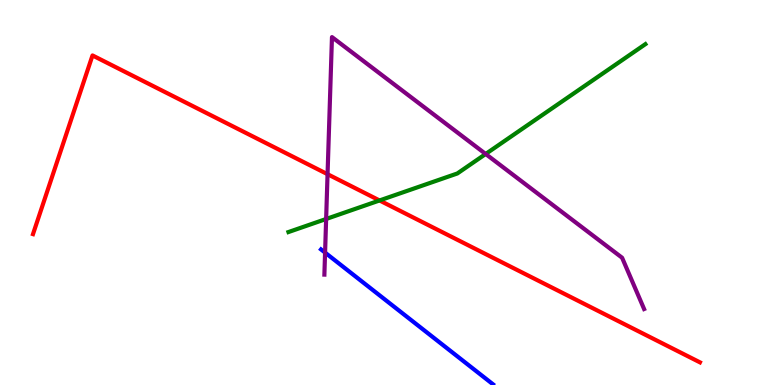[{'lines': ['blue', 'red'], 'intersections': []}, {'lines': ['green', 'red'], 'intersections': [{'x': 4.9, 'y': 4.79}]}, {'lines': ['purple', 'red'], 'intersections': [{'x': 4.23, 'y': 5.48}]}, {'lines': ['blue', 'green'], 'intersections': []}, {'lines': ['blue', 'purple'], 'intersections': [{'x': 4.19, 'y': 3.44}]}, {'lines': ['green', 'purple'], 'intersections': [{'x': 4.21, 'y': 4.31}, {'x': 6.27, 'y': 6.0}]}]